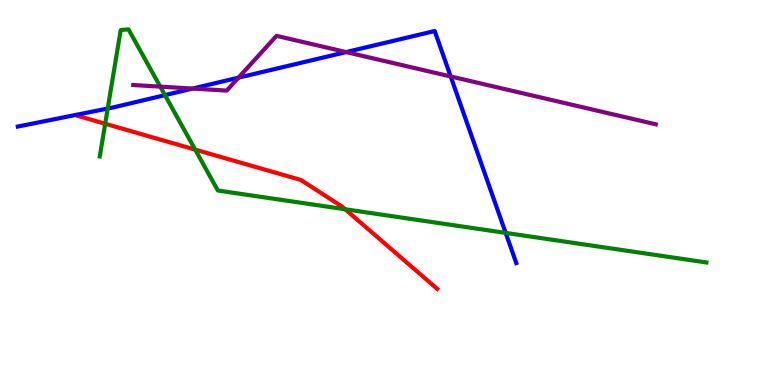[{'lines': ['blue', 'red'], 'intersections': []}, {'lines': ['green', 'red'], 'intersections': [{'x': 1.36, 'y': 6.79}, {'x': 2.52, 'y': 6.11}, {'x': 4.45, 'y': 4.56}]}, {'lines': ['purple', 'red'], 'intersections': []}, {'lines': ['blue', 'green'], 'intersections': [{'x': 1.39, 'y': 7.18}, {'x': 2.13, 'y': 7.53}, {'x': 6.52, 'y': 3.95}]}, {'lines': ['blue', 'purple'], 'intersections': [{'x': 2.49, 'y': 7.7}, {'x': 3.08, 'y': 7.98}, {'x': 4.47, 'y': 8.65}, {'x': 5.82, 'y': 8.01}]}, {'lines': ['green', 'purple'], 'intersections': [{'x': 2.07, 'y': 7.75}]}]